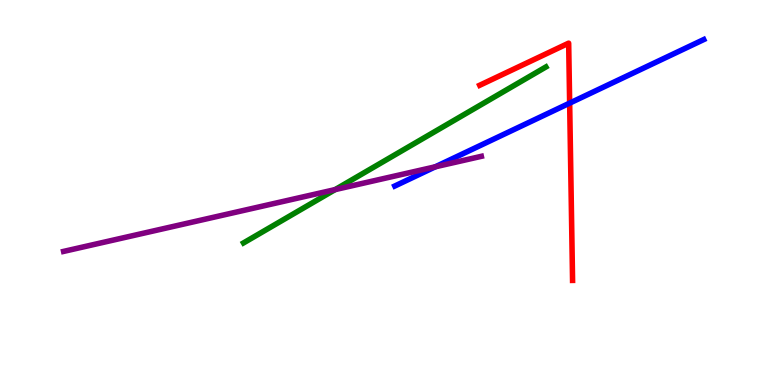[{'lines': ['blue', 'red'], 'intersections': [{'x': 7.35, 'y': 7.32}]}, {'lines': ['green', 'red'], 'intersections': []}, {'lines': ['purple', 'red'], 'intersections': []}, {'lines': ['blue', 'green'], 'intersections': []}, {'lines': ['blue', 'purple'], 'intersections': [{'x': 5.62, 'y': 5.67}]}, {'lines': ['green', 'purple'], 'intersections': [{'x': 4.32, 'y': 5.08}]}]